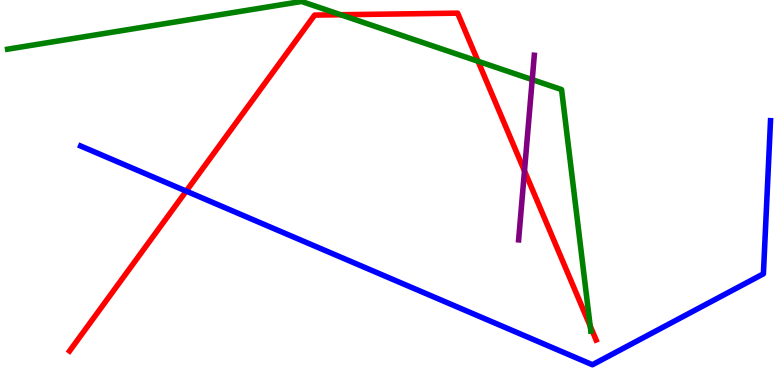[{'lines': ['blue', 'red'], 'intersections': [{'x': 2.4, 'y': 5.04}]}, {'lines': ['green', 'red'], 'intersections': [{'x': 4.4, 'y': 9.62}, {'x': 6.17, 'y': 8.41}, {'x': 7.62, 'y': 1.53}]}, {'lines': ['purple', 'red'], 'intersections': [{'x': 6.77, 'y': 5.56}]}, {'lines': ['blue', 'green'], 'intersections': []}, {'lines': ['blue', 'purple'], 'intersections': []}, {'lines': ['green', 'purple'], 'intersections': [{'x': 6.87, 'y': 7.93}]}]